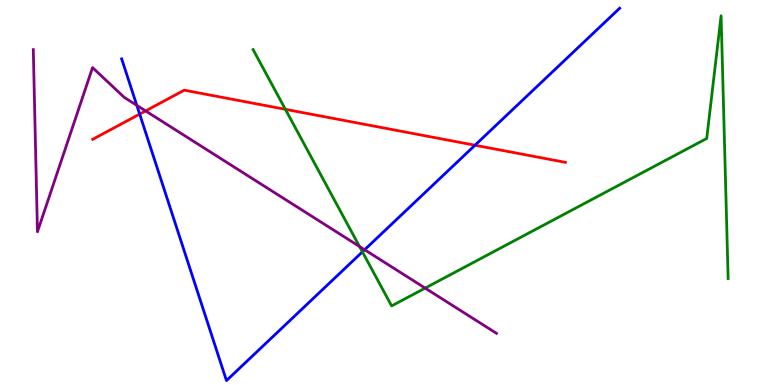[{'lines': ['blue', 'red'], 'intersections': [{'x': 1.8, 'y': 7.04}, {'x': 6.13, 'y': 6.23}]}, {'lines': ['green', 'red'], 'intersections': [{'x': 3.68, 'y': 7.16}]}, {'lines': ['purple', 'red'], 'intersections': [{'x': 1.88, 'y': 7.12}]}, {'lines': ['blue', 'green'], 'intersections': [{'x': 4.68, 'y': 3.46}]}, {'lines': ['blue', 'purple'], 'intersections': [{'x': 1.77, 'y': 7.26}, {'x': 4.71, 'y': 3.51}]}, {'lines': ['green', 'purple'], 'intersections': [{'x': 4.64, 'y': 3.6}, {'x': 5.49, 'y': 2.52}]}]